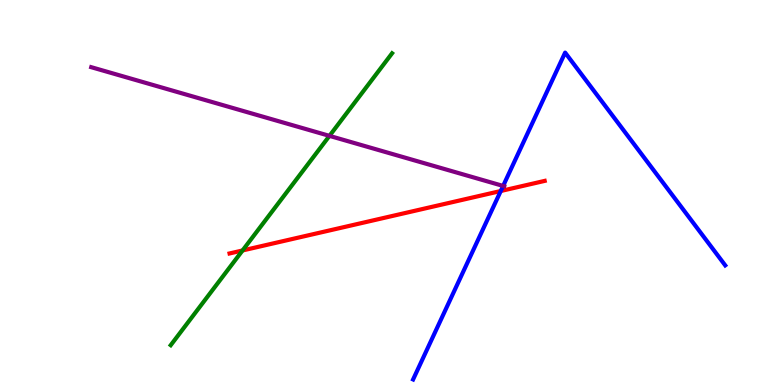[{'lines': ['blue', 'red'], 'intersections': [{'x': 6.46, 'y': 5.04}]}, {'lines': ['green', 'red'], 'intersections': [{'x': 3.13, 'y': 3.49}]}, {'lines': ['purple', 'red'], 'intersections': []}, {'lines': ['blue', 'green'], 'intersections': []}, {'lines': ['blue', 'purple'], 'intersections': [{'x': 6.49, 'y': 5.17}]}, {'lines': ['green', 'purple'], 'intersections': [{'x': 4.25, 'y': 6.47}]}]